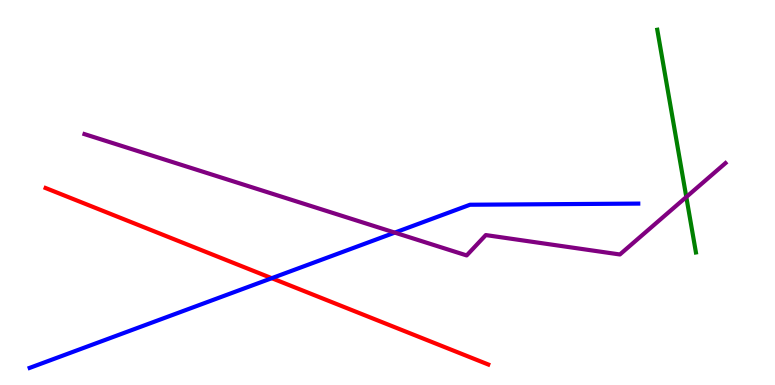[{'lines': ['blue', 'red'], 'intersections': [{'x': 3.51, 'y': 2.77}]}, {'lines': ['green', 'red'], 'intersections': []}, {'lines': ['purple', 'red'], 'intersections': []}, {'lines': ['blue', 'green'], 'intersections': []}, {'lines': ['blue', 'purple'], 'intersections': [{'x': 5.09, 'y': 3.96}]}, {'lines': ['green', 'purple'], 'intersections': [{'x': 8.86, 'y': 4.88}]}]